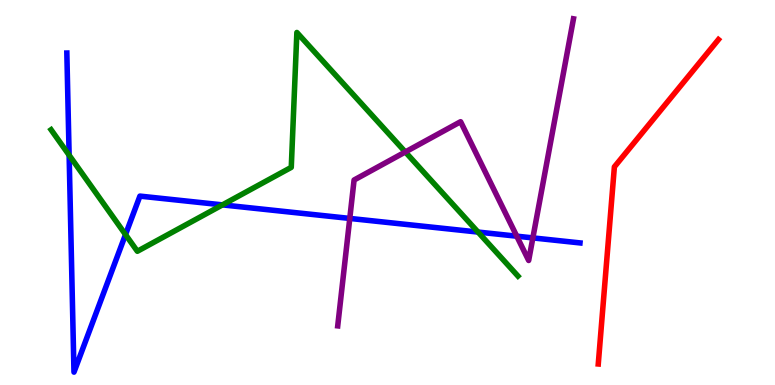[{'lines': ['blue', 'red'], 'intersections': []}, {'lines': ['green', 'red'], 'intersections': []}, {'lines': ['purple', 'red'], 'intersections': []}, {'lines': ['blue', 'green'], 'intersections': [{'x': 0.892, 'y': 5.97}, {'x': 1.62, 'y': 3.91}, {'x': 2.87, 'y': 4.68}, {'x': 6.17, 'y': 3.97}]}, {'lines': ['blue', 'purple'], 'intersections': [{'x': 4.51, 'y': 4.33}, {'x': 6.67, 'y': 3.87}, {'x': 6.88, 'y': 3.82}]}, {'lines': ['green', 'purple'], 'intersections': [{'x': 5.23, 'y': 6.05}]}]